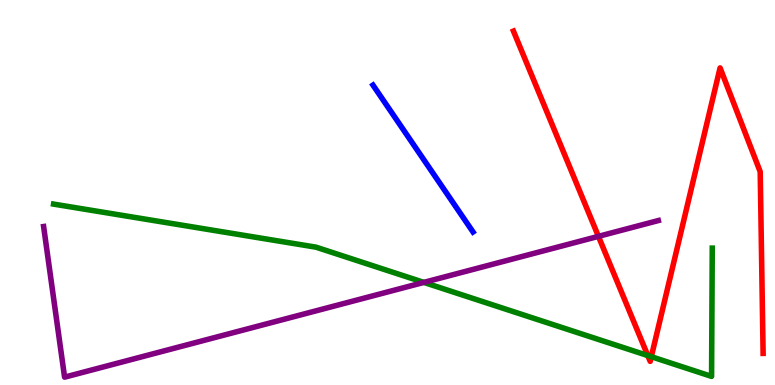[{'lines': ['blue', 'red'], 'intersections': []}, {'lines': ['green', 'red'], 'intersections': [{'x': 8.36, 'y': 0.765}, {'x': 8.4, 'y': 0.735}]}, {'lines': ['purple', 'red'], 'intersections': [{'x': 7.72, 'y': 3.86}]}, {'lines': ['blue', 'green'], 'intersections': []}, {'lines': ['blue', 'purple'], 'intersections': []}, {'lines': ['green', 'purple'], 'intersections': [{'x': 5.47, 'y': 2.66}]}]